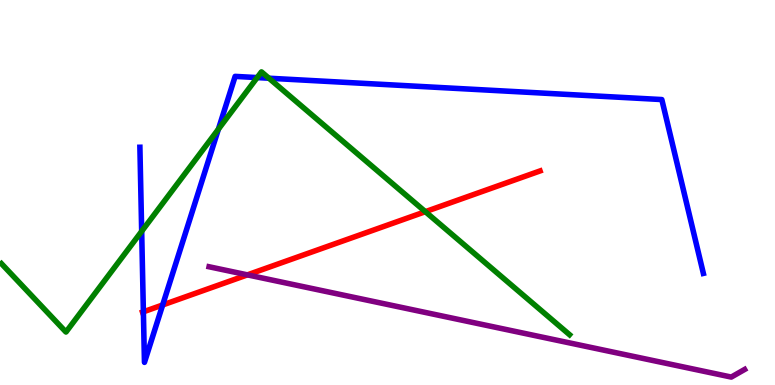[{'lines': ['blue', 'red'], 'intersections': [{'x': 1.85, 'y': 1.9}, {'x': 2.1, 'y': 2.08}]}, {'lines': ['green', 'red'], 'intersections': [{'x': 5.49, 'y': 4.5}]}, {'lines': ['purple', 'red'], 'intersections': [{'x': 3.19, 'y': 2.86}]}, {'lines': ['blue', 'green'], 'intersections': [{'x': 1.83, 'y': 3.99}, {'x': 2.82, 'y': 6.64}, {'x': 3.32, 'y': 7.98}, {'x': 3.47, 'y': 7.97}]}, {'lines': ['blue', 'purple'], 'intersections': []}, {'lines': ['green', 'purple'], 'intersections': []}]